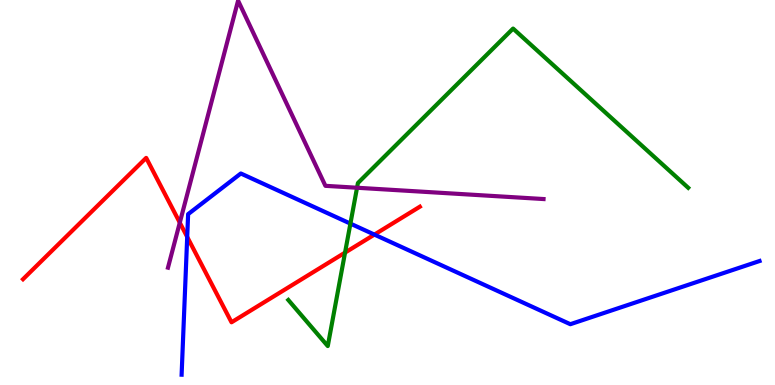[{'lines': ['blue', 'red'], 'intersections': [{'x': 2.42, 'y': 3.85}, {'x': 4.83, 'y': 3.91}]}, {'lines': ['green', 'red'], 'intersections': [{'x': 4.45, 'y': 3.44}]}, {'lines': ['purple', 'red'], 'intersections': [{'x': 2.32, 'y': 4.22}]}, {'lines': ['blue', 'green'], 'intersections': [{'x': 4.52, 'y': 4.19}]}, {'lines': ['blue', 'purple'], 'intersections': []}, {'lines': ['green', 'purple'], 'intersections': [{'x': 4.61, 'y': 5.12}]}]